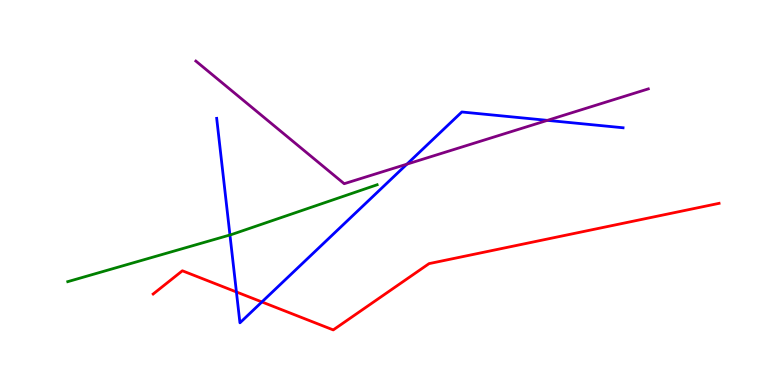[{'lines': ['blue', 'red'], 'intersections': [{'x': 3.05, 'y': 2.42}, {'x': 3.38, 'y': 2.16}]}, {'lines': ['green', 'red'], 'intersections': []}, {'lines': ['purple', 'red'], 'intersections': []}, {'lines': ['blue', 'green'], 'intersections': [{'x': 2.97, 'y': 3.9}]}, {'lines': ['blue', 'purple'], 'intersections': [{'x': 5.25, 'y': 5.74}, {'x': 7.06, 'y': 6.87}]}, {'lines': ['green', 'purple'], 'intersections': []}]